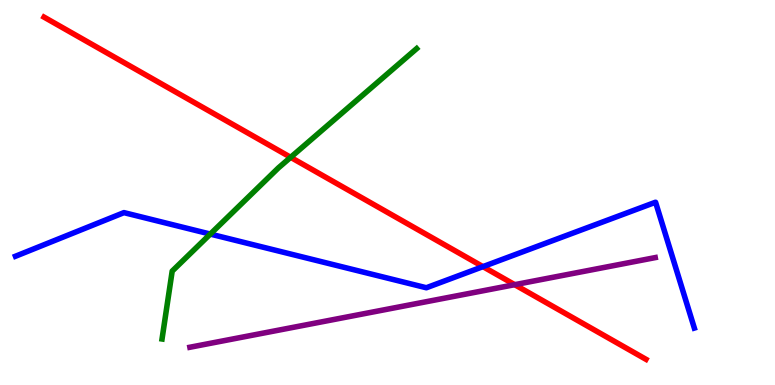[{'lines': ['blue', 'red'], 'intersections': [{'x': 6.23, 'y': 3.07}]}, {'lines': ['green', 'red'], 'intersections': [{'x': 3.75, 'y': 5.91}]}, {'lines': ['purple', 'red'], 'intersections': [{'x': 6.64, 'y': 2.61}]}, {'lines': ['blue', 'green'], 'intersections': [{'x': 2.71, 'y': 3.92}]}, {'lines': ['blue', 'purple'], 'intersections': []}, {'lines': ['green', 'purple'], 'intersections': []}]